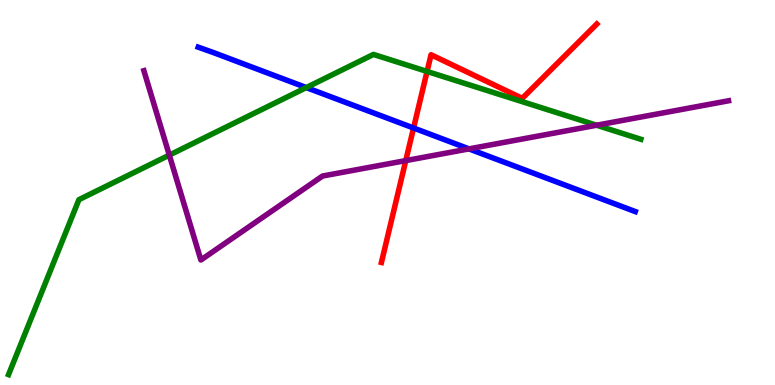[{'lines': ['blue', 'red'], 'intersections': [{'x': 5.34, 'y': 6.68}]}, {'lines': ['green', 'red'], 'intersections': [{'x': 5.51, 'y': 8.14}]}, {'lines': ['purple', 'red'], 'intersections': [{'x': 5.24, 'y': 5.83}]}, {'lines': ['blue', 'green'], 'intersections': [{'x': 3.95, 'y': 7.73}]}, {'lines': ['blue', 'purple'], 'intersections': [{'x': 6.05, 'y': 6.13}]}, {'lines': ['green', 'purple'], 'intersections': [{'x': 2.18, 'y': 5.97}, {'x': 7.7, 'y': 6.75}]}]